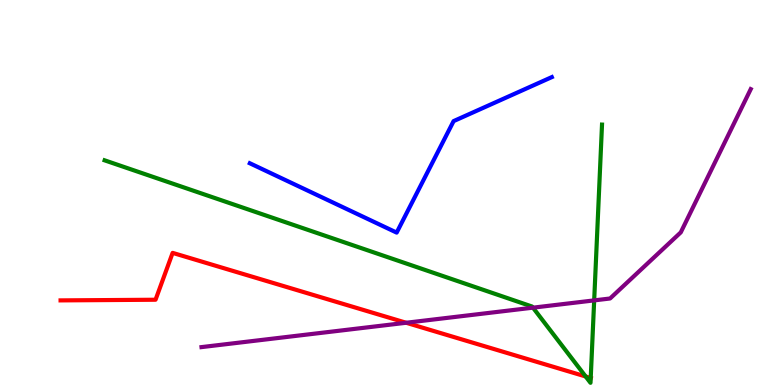[{'lines': ['blue', 'red'], 'intersections': []}, {'lines': ['green', 'red'], 'intersections': [{'x': 7.56, 'y': 0.222}, {'x': 7.62, 'y': 0.182}]}, {'lines': ['purple', 'red'], 'intersections': [{'x': 5.24, 'y': 1.62}]}, {'lines': ['blue', 'green'], 'intersections': []}, {'lines': ['blue', 'purple'], 'intersections': []}, {'lines': ['green', 'purple'], 'intersections': [{'x': 6.88, 'y': 2.01}, {'x': 7.67, 'y': 2.2}]}]